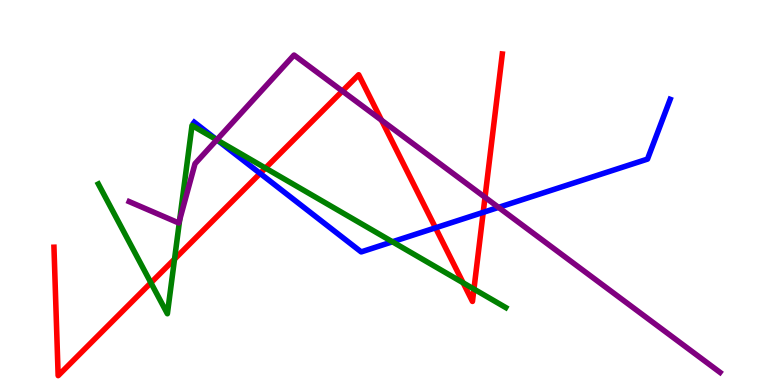[{'lines': ['blue', 'red'], 'intersections': [{'x': 3.36, 'y': 5.5}, {'x': 5.62, 'y': 4.08}, {'x': 6.23, 'y': 4.48}]}, {'lines': ['green', 'red'], 'intersections': [{'x': 1.95, 'y': 2.66}, {'x': 2.25, 'y': 3.27}, {'x': 3.43, 'y': 5.63}, {'x': 5.98, 'y': 2.65}, {'x': 6.12, 'y': 2.49}]}, {'lines': ['purple', 'red'], 'intersections': [{'x': 4.42, 'y': 7.63}, {'x': 4.92, 'y': 6.88}, {'x': 6.26, 'y': 4.88}]}, {'lines': ['blue', 'green'], 'intersections': [{'x': 2.8, 'y': 6.36}, {'x': 5.06, 'y': 3.72}]}, {'lines': ['blue', 'purple'], 'intersections': [{'x': 2.8, 'y': 6.37}, {'x': 6.43, 'y': 4.61}]}, {'lines': ['green', 'purple'], 'intersections': [{'x': 2.32, 'y': 4.29}, {'x': 2.8, 'y': 6.37}]}]